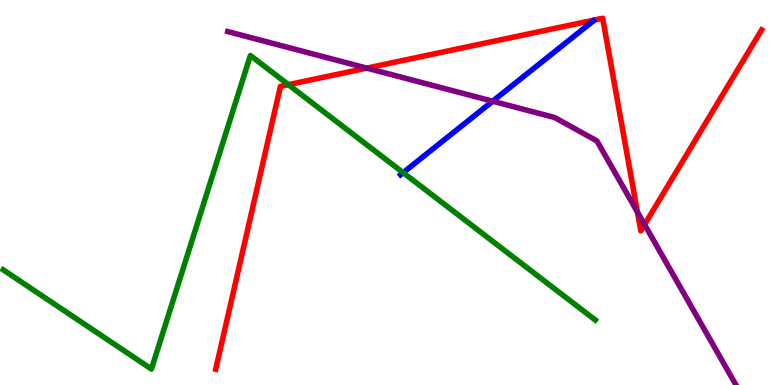[{'lines': ['blue', 'red'], 'intersections': []}, {'lines': ['green', 'red'], 'intersections': [{'x': 3.72, 'y': 7.8}]}, {'lines': ['purple', 'red'], 'intersections': [{'x': 4.73, 'y': 8.23}, {'x': 8.22, 'y': 4.49}, {'x': 8.32, 'y': 4.17}]}, {'lines': ['blue', 'green'], 'intersections': [{'x': 5.2, 'y': 5.52}]}, {'lines': ['blue', 'purple'], 'intersections': [{'x': 6.36, 'y': 7.37}]}, {'lines': ['green', 'purple'], 'intersections': []}]